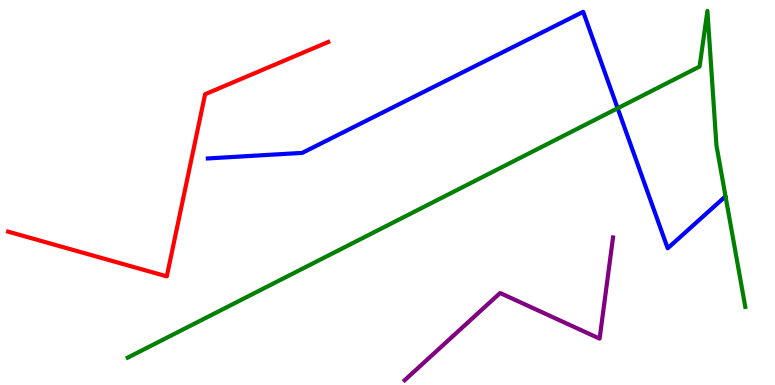[{'lines': ['blue', 'red'], 'intersections': []}, {'lines': ['green', 'red'], 'intersections': []}, {'lines': ['purple', 'red'], 'intersections': []}, {'lines': ['blue', 'green'], 'intersections': [{'x': 7.97, 'y': 7.19}]}, {'lines': ['blue', 'purple'], 'intersections': []}, {'lines': ['green', 'purple'], 'intersections': []}]